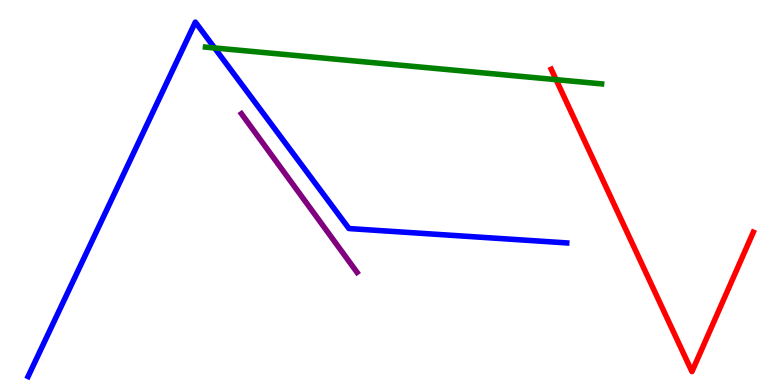[{'lines': ['blue', 'red'], 'intersections': []}, {'lines': ['green', 'red'], 'intersections': [{'x': 7.18, 'y': 7.93}]}, {'lines': ['purple', 'red'], 'intersections': []}, {'lines': ['blue', 'green'], 'intersections': [{'x': 2.77, 'y': 8.75}]}, {'lines': ['blue', 'purple'], 'intersections': []}, {'lines': ['green', 'purple'], 'intersections': []}]